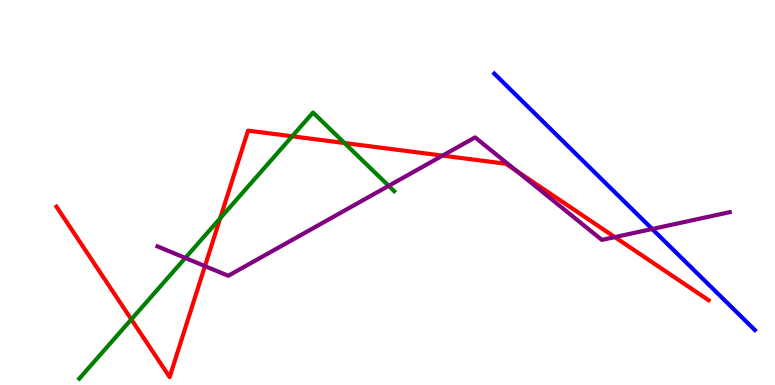[{'lines': ['blue', 'red'], 'intersections': []}, {'lines': ['green', 'red'], 'intersections': [{'x': 1.69, 'y': 1.7}, {'x': 2.84, 'y': 4.33}, {'x': 3.77, 'y': 6.46}, {'x': 4.44, 'y': 6.29}]}, {'lines': ['purple', 'red'], 'intersections': [{'x': 2.64, 'y': 3.09}, {'x': 5.71, 'y': 5.96}, {'x': 6.67, 'y': 5.55}, {'x': 7.93, 'y': 3.84}]}, {'lines': ['blue', 'green'], 'intersections': []}, {'lines': ['blue', 'purple'], 'intersections': [{'x': 8.42, 'y': 4.05}]}, {'lines': ['green', 'purple'], 'intersections': [{'x': 2.39, 'y': 3.3}, {'x': 5.02, 'y': 5.17}]}]